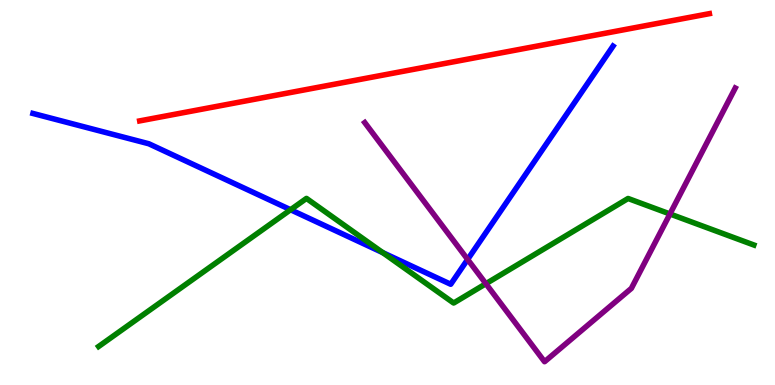[{'lines': ['blue', 'red'], 'intersections': []}, {'lines': ['green', 'red'], 'intersections': []}, {'lines': ['purple', 'red'], 'intersections': []}, {'lines': ['blue', 'green'], 'intersections': [{'x': 3.75, 'y': 4.55}, {'x': 4.94, 'y': 3.44}]}, {'lines': ['blue', 'purple'], 'intersections': [{'x': 6.03, 'y': 3.26}]}, {'lines': ['green', 'purple'], 'intersections': [{'x': 6.27, 'y': 2.63}, {'x': 8.64, 'y': 4.44}]}]